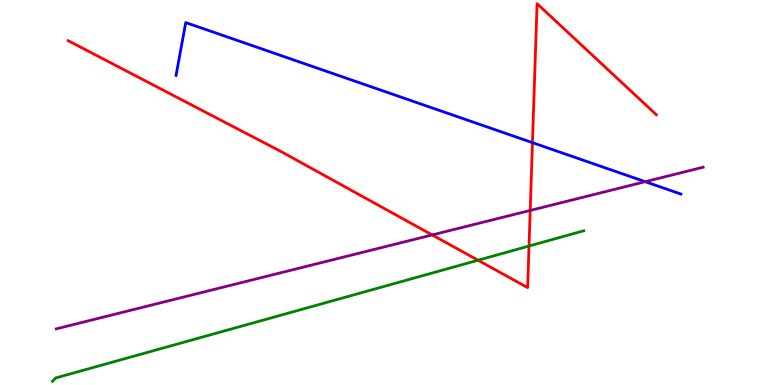[{'lines': ['blue', 'red'], 'intersections': [{'x': 6.87, 'y': 6.3}]}, {'lines': ['green', 'red'], 'intersections': [{'x': 6.17, 'y': 3.24}, {'x': 6.83, 'y': 3.61}]}, {'lines': ['purple', 'red'], 'intersections': [{'x': 5.58, 'y': 3.9}, {'x': 6.84, 'y': 4.53}]}, {'lines': ['blue', 'green'], 'intersections': []}, {'lines': ['blue', 'purple'], 'intersections': [{'x': 8.33, 'y': 5.28}]}, {'lines': ['green', 'purple'], 'intersections': []}]